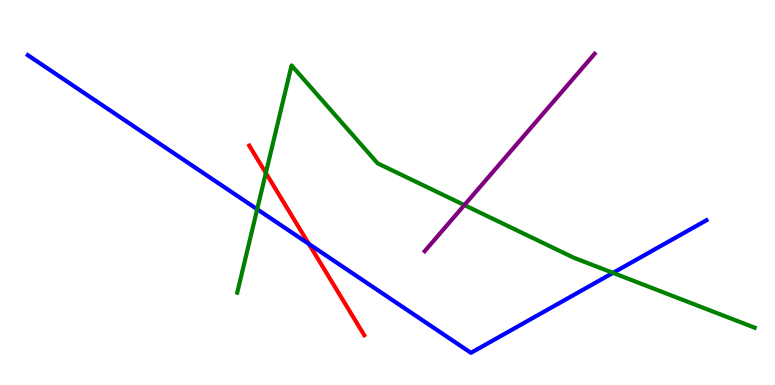[{'lines': ['blue', 'red'], 'intersections': [{'x': 3.99, 'y': 3.66}]}, {'lines': ['green', 'red'], 'intersections': [{'x': 3.43, 'y': 5.51}]}, {'lines': ['purple', 'red'], 'intersections': []}, {'lines': ['blue', 'green'], 'intersections': [{'x': 3.32, 'y': 4.57}, {'x': 7.91, 'y': 2.91}]}, {'lines': ['blue', 'purple'], 'intersections': []}, {'lines': ['green', 'purple'], 'intersections': [{'x': 5.99, 'y': 4.67}]}]